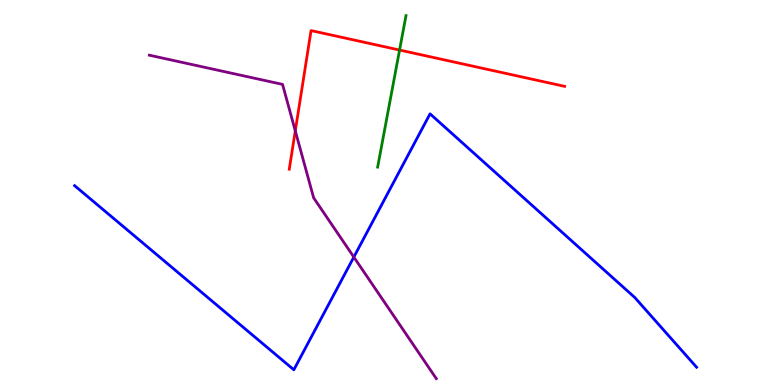[{'lines': ['blue', 'red'], 'intersections': []}, {'lines': ['green', 'red'], 'intersections': [{'x': 5.16, 'y': 8.7}]}, {'lines': ['purple', 'red'], 'intersections': [{'x': 3.81, 'y': 6.6}]}, {'lines': ['blue', 'green'], 'intersections': []}, {'lines': ['blue', 'purple'], 'intersections': [{'x': 4.57, 'y': 3.32}]}, {'lines': ['green', 'purple'], 'intersections': []}]